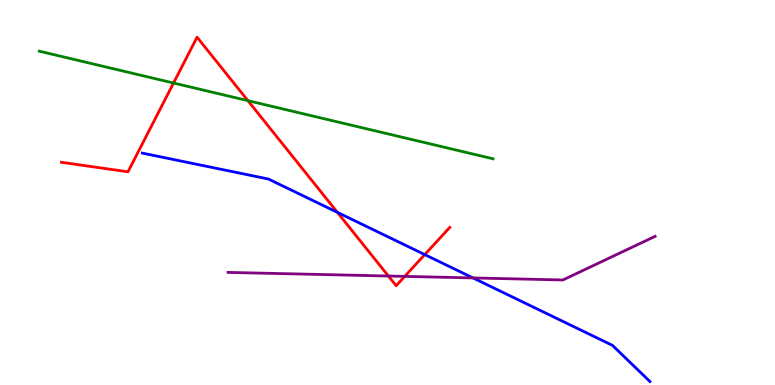[{'lines': ['blue', 'red'], 'intersections': [{'x': 4.35, 'y': 4.48}, {'x': 5.48, 'y': 3.39}]}, {'lines': ['green', 'red'], 'intersections': [{'x': 2.24, 'y': 7.84}, {'x': 3.2, 'y': 7.39}]}, {'lines': ['purple', 'red'], 'intersections': [{'x': 5.01, 'y': 2.83}, {'x': 5.22, 'y': 2.82}]}, {'lines': ['blue', 'green'], 'intersections': []}, {'lines': ['blue', 'purple'], 'intersections': [{'x': 6.1, 'y': 2.78}]}, {'lines': ['green', 'purple'], 'intersections': []}]